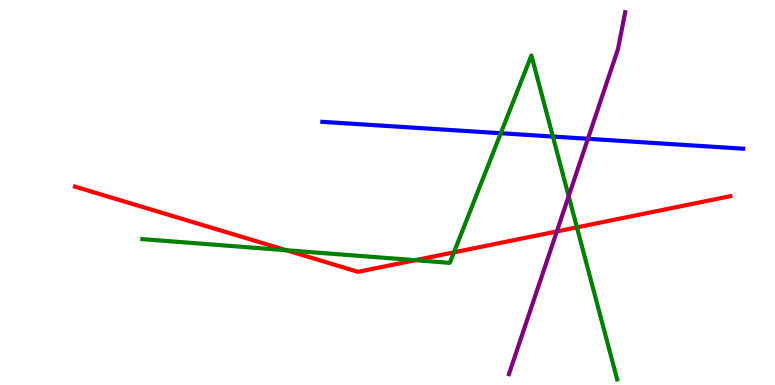[{'lines': ['blue', 'red'], 'intersections': []}, {'lines': ['green', 'red'], 'intersections': [{'x': 3.7, 'y': 3.5}, {'x': 5.36, 'y': 3.24}, {'x': 5.86, 'y': 3.45}, {'x': 7.44, 'y': 4.09}]}, {'lines': ['purple', 'red'], 'intersections': [{'x': 7.18, 'y': 3.99}]}, {'lines': ['blue', 'green'], 'intersections': [{'x': 6.46, 'y': 6.54}, {'x': 7.13, 'y': 6.45}]}, {'lines': ['blue', 'purple'], 'intersections': [{'x': 7.59, 'y': 6.4}]}, {'lines': ['green', 'purple'], 'intersections': [{'x': 7.34, 'y': 4.91}]}]